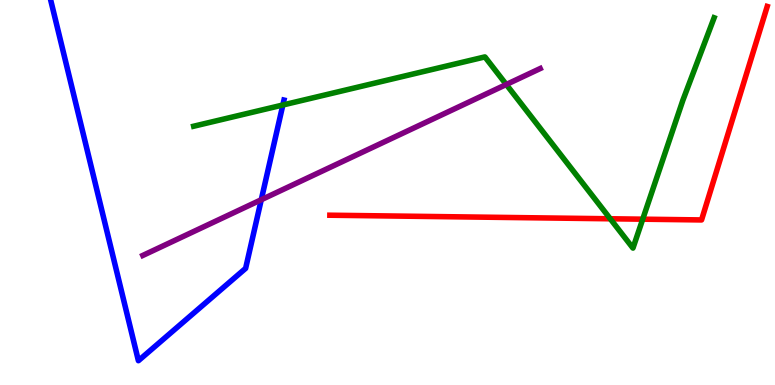[{'lines': ['blue', 'red'], 'intersections': []}, {'lines': ['green', 'red'], 'intersections': [{'x': 7.87, 'y': 4.32}, {'x': 8.29, 'y': 4.31}]}, {'lines': ['purple', 'red'], 'intersections': []}, {'lines': ['blue', 'green'], 'intersections': [{'x': 3.65, 'y': 7.27}]}, {'lines': ['blue', 'purple'], 'intersections': [{'x': 3.37, 'y': 4.81}]}, {'lines': ['green', 'purple'], 'intersections': [{'x': 6.53, 'y': 7.81}]}]